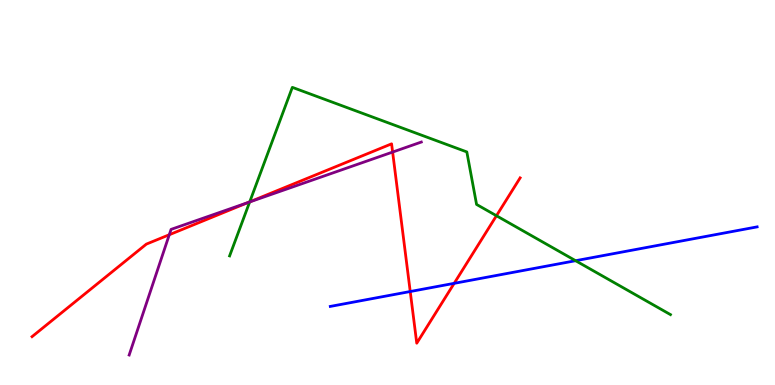[{'lines': ['blue', 'red'], 'intersections': [{'x': 5.29, 'y': 2.43}, {'x': 5.86, 'y': 2.64}]}, {'lines': ['green', 'red'], 'intersections': [{'x': 3.22, 'y': 4.76}, {'x': 6.41, 'y': 4.4}]}, {'lines': ['purple', 'red'], 'intersections': [{'x': 2.18, 'y': 3.9}, {'x': 3.2, 'y': 4.74}, {'x': 5.07, 'y': 6.05}]}, {'lines': ['blue', 'green'], 'intersections': [{'x': 7.43, 'y': 3.23}]}, {'lines': ['blue', 'purple'], 'intersections': []}, {'lines': ['green', 'purple'], 'intersections': [{'x': 3.22, 'y': 4.75}]}]